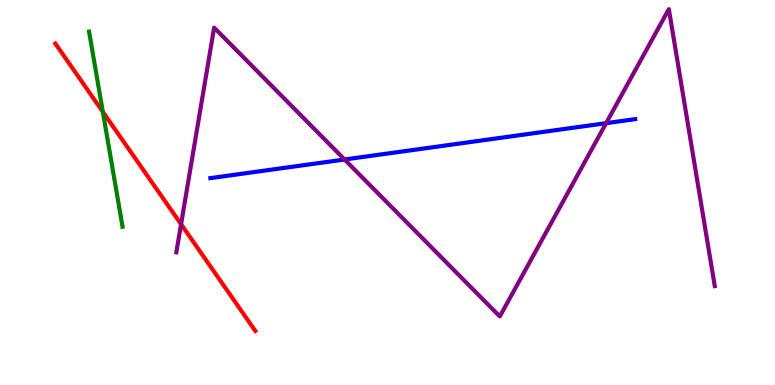[{'lines': ['blue', 'red'], 'intersections': []}, {'lines': ['green', 'red'], 'intersections': [{'x': 1.33, 'y': 7.1}]}, {'lines': ['purple', 'red'], 'intersections': [{'x': 2.34, 'y': 4.18}]}, {'lines': ['blue', 'green'], 'intersections': []}, {'lines': ['blue', 'purple'], 'intersections': [{'x': 4.45, 'y': 5.86}, {'x': 7.82, 'y': 6.8}]}, {'lines': ['green', 'purple'], 'intersections': []}]